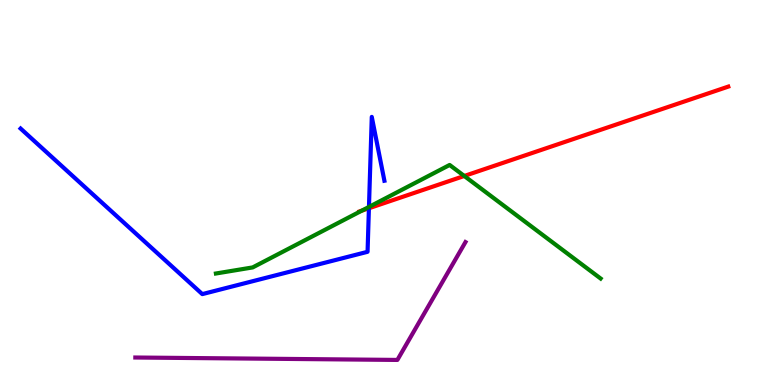[{'lines': ['blue', 'red'], 'intersections': [{'x': 4.76, 'y': 4.59}]}, {'lines': ['green', 'red'], 'intersections': [{'x': 4.67, 'y': 4.53}, {'x': 5.99, 'y': 5.43}]}, {'lines': ['purple', 'red'], 'intersections': []}, {'lines': ['blue', 'green'], 'intersections': [{'x': 4.76, 'y': 4.63}]}, {'lines': ['blue', 'purple'], 'intersections': []}, {'lines': ['green', 'purple'], 'intersections': []}]